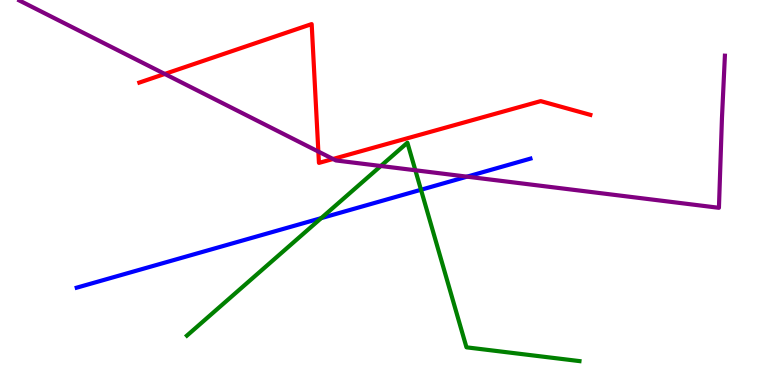[{'lines': ['blue', 'red'], 'intersections': []}, {'lines': ['green', 'red'], 'intersections': []}, {'lines': ['purple', 'red'], 'intersections': [{'x': 2.13, 'y': 8.08}, {'x': 4.11, 'y': 6.06}, {'x': 4.3, 'y': 5.87}]}, {'lines': ['blue', 'green'], 'intersections': [{'x': 4.14, 'y': 4.33}, {'x': 5.43, 'y': 5.07}]}, {'lines': ['blue', 'purple'], 'intersections': [{'x': 6.03, 'y': 5.41}]}, {'lines': ['green', 'purple'], 'intersections': [{'x': 4.91, 'y': 5.69}, {'x': 5.36, 'y': 5.58}]}]